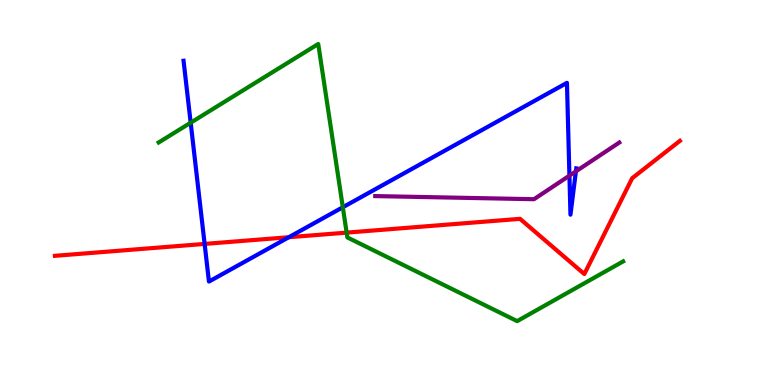[{'lines': ['blue', 'red'], 'intersections': [{'x': 2.64, 'y': 3.66}, {'x': 3.73, 'y': 3.84}]}, {'lines': ['green', 'red'], 'intersections': [{'x': 4.47, 'y': 3.96}]}, {'lines': ['purple', 'red'], 'intersections': []}, {'lines': ['blue', 'green'], 'intersections': [{'x': 2.46, 'y': 6.81}, {'x': 4.42, 'y': 4.62}]}, {'lines': ['blue', 'purple'], 'intersections': [{'x': 7.35, 'y': 5.44}, {'x': 7.43, 'y': 5.55}]}, {'lines': ['green', 'purple'], 'intersections': []}]